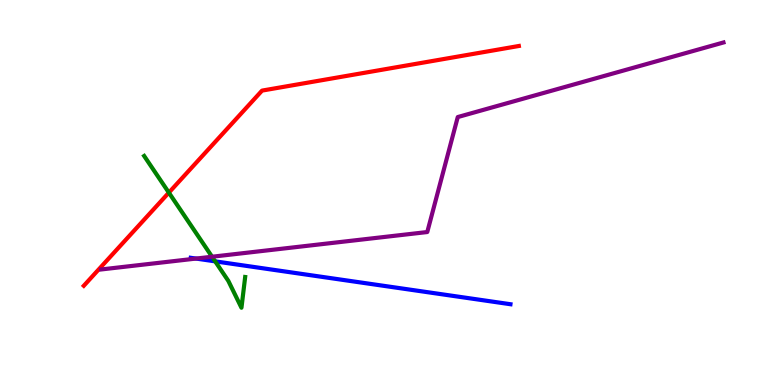[{'lines': ['blue', 'red'], 'intersections': []}, {'lines': ['green', 'red'], 'intersections': [{'x': 2.18, 'y': 5.0}]}, {'lines': ['purple', 'red'], 'intersections': []}, {'lines': ['blue', 'green'], 'intersections': [{'x': 2.78, 'y': 3.21}]}, {'lines': ['blue', 'purple'], 'intersections': [{'x': 2.53, 'y': 3.28}]}, {'lines': ['green', 'purple'], 'intersections': [{'x': 2.74, 'y': 3.33}]}]